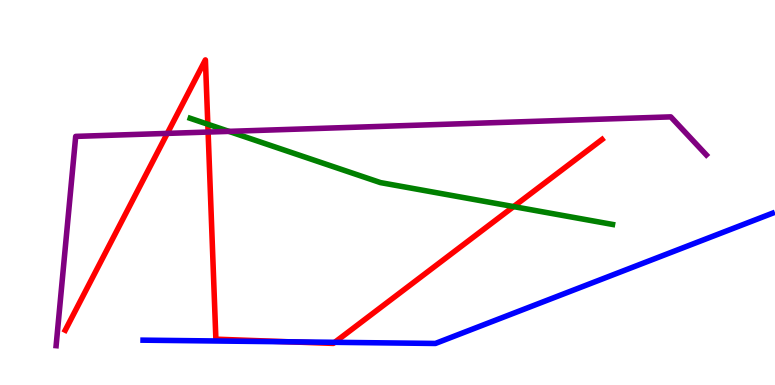[{'lines': ['blue', 'red'], 'intersections': [{'x': 3.73, 'y': 1.12}, {'x': 4.32, 'y': 1.11}]}, {'lines': ['green', 'red'], 'intersections': [{'x': 2.68, 'y': 6.77}, {'x': 6.63, 'y': 4.63}]}, {'lines': ['purple', 'red'], 'intersections': [{'x': 2.16, 'y': 6.54}, {'x': 2.69, 'y': 6.57}]}, {'lines': ['blue', 'green'], 'intersections': []}, {'lines': ['blue', 'purple'], 'intersections': []}, {'lines': ['green', 'purple'], 'intersections': [{'x': 2.95, 'y': 6.59}]}]